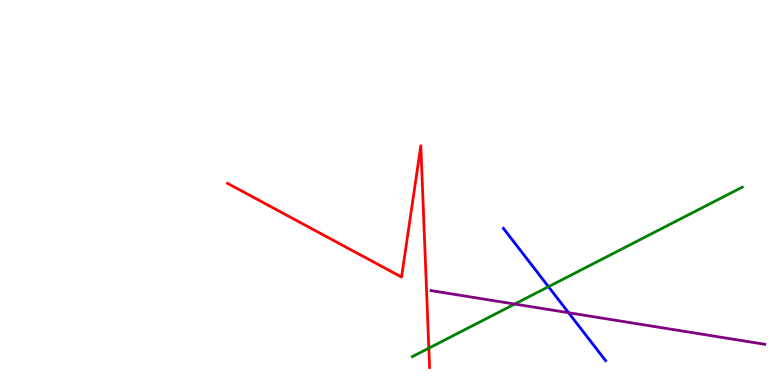[{'lines': ['blue', 'red'], 'intersections': []}, {'lines': ['green', 'red'], 'intersections': [{'x': 5.53, 'y': 0.957}]}, {'lines': ['purple', 'red'], 'intersections': []}, {'lines': ['blue', 'green'], 'intersections': [{'x': 7.08, 'y': 2.55}]}, {'lines': ['blue', 'purple'], 'intersections': [{'x': 7.34, 'y': 1.88}]}, {'lines': ['green', 'purple'], 'intersections': [{'x': 6.64, 'y': 2.1}]}]